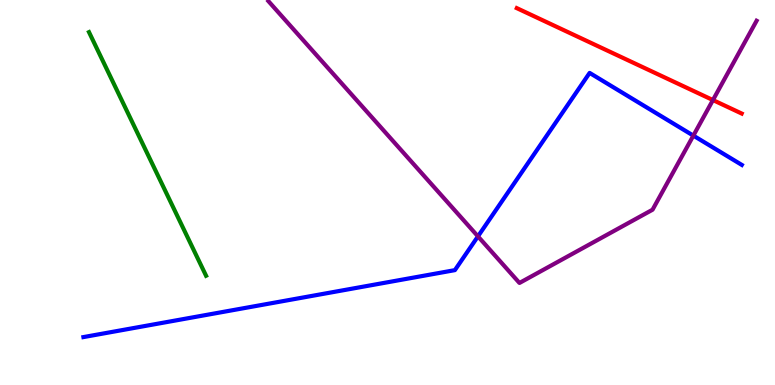[{'lines': ['blue', 'red'], 'intersections': []}, {'lines': ['green', 'red'], 'intersections': []}, {'lines': ['purple', 'red'], 'intersections': [{'x': 9.2, 'y': 7.4}]}, {'lines': ['blue', 'green'], 'intersections': []}, {'lines': ['blue', 'purple'], 'intersections': [{'x': 6.17, 'y': 3.86}, {'x': 8.95, 'y': 6.48}]}, {'lines': ['green', 'purple'], 'intersections': []}]